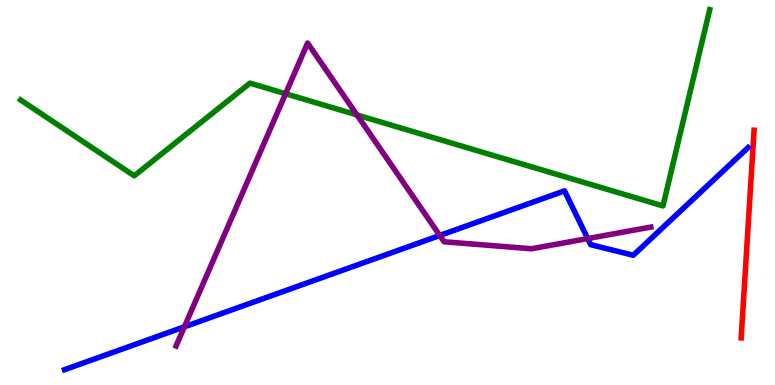[{'lines': ['blue', 'red'], 'intersections': []}, {'lines': ['green', 'red'], 'intersections': []}, {'lines': ['purple', 'red'], 'intersections': []}, {'lines': ['blue', 'green'], 'intersections': []}, {'lines': ['blue', 'purple'], 'intersections': [{'x': 2.38, 'y': 1.51}, {'x': 5.67, 'y': 3.88}, {'x': 7.58, 'y': 3.8}]}, {'lines': ['green', 'purple'], 'intersections': [{'x': 3.68, 'y': 7.57}, {'x': 4.61, 'y': 7.01}]}]